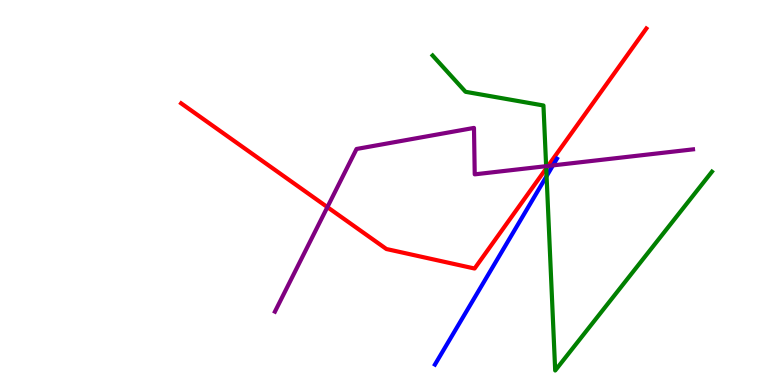[{'lines': ['blue', 'red'], 'intersections': []}, {'lines': ['green', 'red'], 'intersections': [{'x': 7.05, 'y': 5.63}]}, {'lines': ['purple', 'red'], 'intersections': [{'x': 4.22, 'y': 4.62}, {'x': 7.07, 'y': 5.69}]}, {'lines': ['blue', 'green'], 'intersections': [{'x': 7.05, 'y': 5.42}]}, {'lines': ['blue', 'purple'], 'intersections': [{'x': 7.13, 'y': 5.7}]}, {'lines': ['green', 'purple'], 'intersections': [{'x': 7.05, 'y': 5.68}]}]